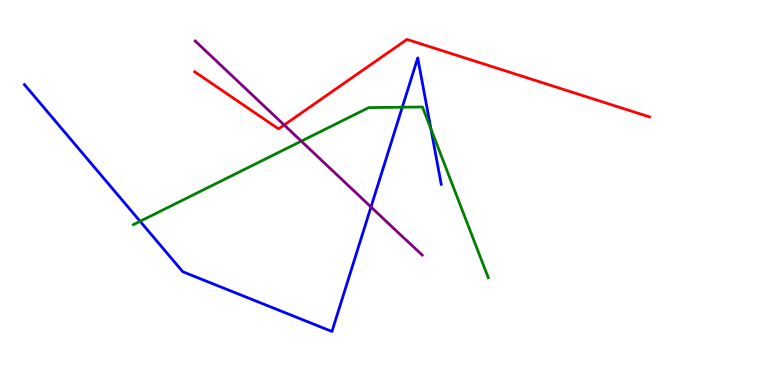[{'lines': ['blue', 'red'], 'intersections': []}, {'lines': ['green', 'red'], 'intersections': []}, {'lines': ['purple', 'red'], 'intersections': [{'x': 3.67, 'y': 6.75}]}, {'lines': ['blue', 'green'], 'intersections': [{'x': 1.81, 'y': 4.25}, {'x': 5.19, 'y': 7.22}, {'x': 5.56, 'y': 6.65}]}, {'lines': ['blue', 'purple'], 'intersections': [{'x': 4.79, 'y': 4.62}]}, {'lines': ['green', 'purple'], 'intersections': [{'x': 3.89, 'y': 6.33}]}]